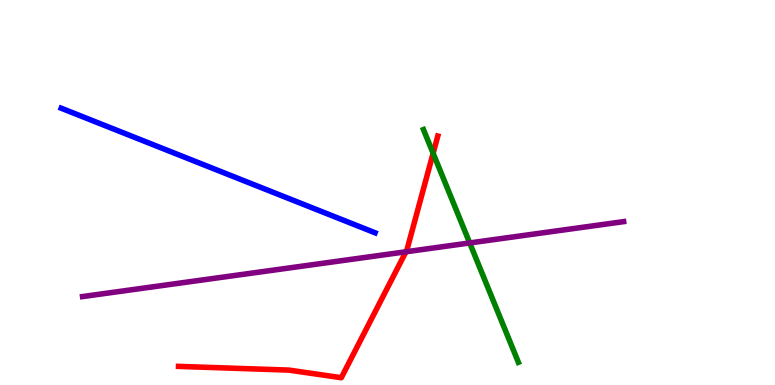[{'lines': ['blue', 'red'], 'intersections': []}, {'lines': ['green', 'red'], 'intersections': [{'x': 5.59, 'y': 6.02}]}, {'lines': ['purple', 'red'], 'intersections': [{'x': 5.24, 'y': 3.46}]}, {'lines': ['blue', 'green'], 'intersections': []}, {'lines': ['blue', 'purple'], 'intersections': []}, {'lines': ['green', 'purple'], 'intersections': [{'x': 6.06, 'y': 3.69}]}]